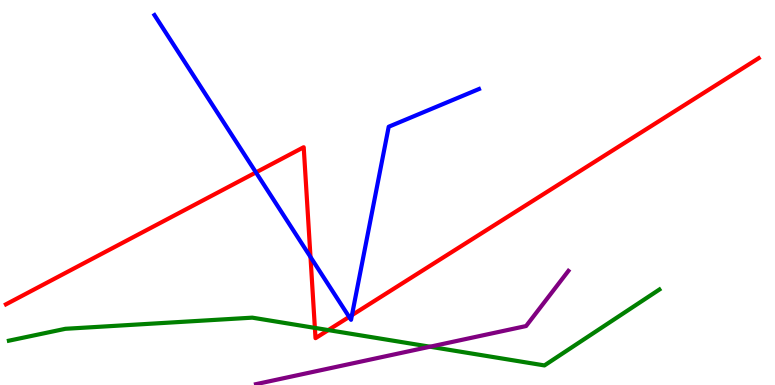[{'lines': ['blue', 'red'], 'intersections': [{'x': 3.3, 'y': 5.52}, {'x': 4.01, 'y': 3.33}, {'x': 4.51, 'y': 1.77}, {'x': 4.54, 'y': 1.81}]}, {'lines': ['green', 'red'], 'intersections': [{'x': 4.06, 'y': 1.48}, {'x': 4.24, 'y': 1.43}]}, {'lines': ['purple', 'red'], 'intersections': []}, {'lines': ['blue', 'green'], 'intersections': []}, {'lines': ['blue', 'purple'], 'intersections': []}, {'lines': ['green', 'purple'], 'intersections': [{'x': 5.55, 'y': 0.994}]}]